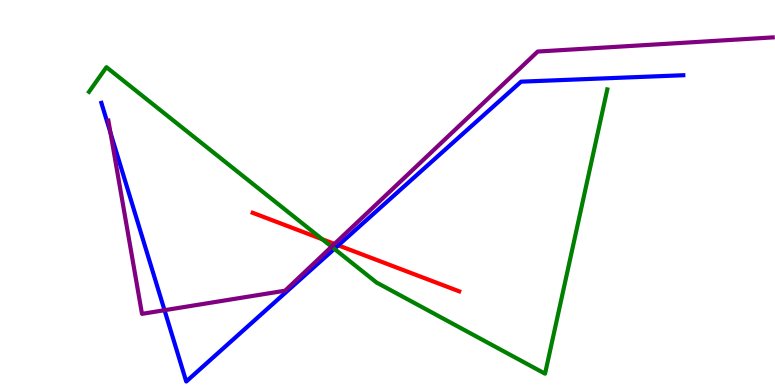[{'lines': ['blue', 'red'], 'intersections': [{'x': 4.36, 'y': 3.63}]}, {'lines': ['green', 'red'], 'intersections': [{'x': 4.16, 'y': 3.79}]}, {'lines': ['purple', 'red'], 'intersections': [{'x': 4.32, 'y': 3.66}]}, {'lines': ['blue', 'green'], 'intersections': [{'x': 4.31, 'y': 3.54}]}, {'lines': ['blue', 'purple'], 'intersections': [{'x': 1.43, 'y': 6.55}, {'x': 2.12, 'y': 1.94}]}, {'lines': ['green', 'purple'], 'intersections': [{'x': 4.28, 'y': 3.59}]}]